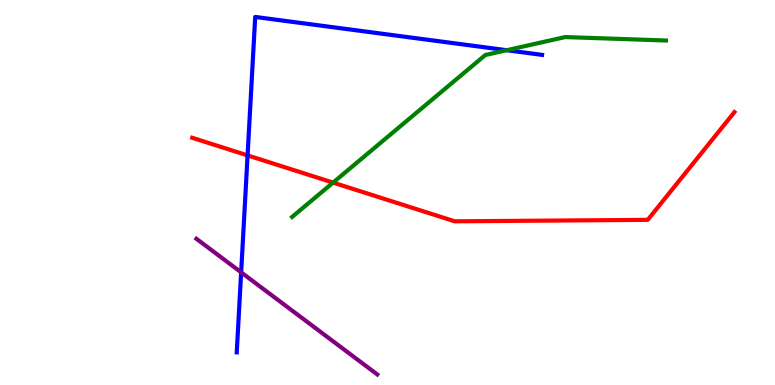[{'lines': ['blue', 'red'], 'intersections': [{'x': 3.19, 'y': 5.96}]}, {'lines': ['green', 'red'], 'intersections': [{'x': 4.3, 'y': 5.26}]}, {'lines': ['purple', 'red'], 'intersections': []}, {'lines': ['blue', 'green'], 'intersections': [{'x': 6.54, 'y': 8.7}]}, {'lines': ['blue', 'purple'], 'intersections': [{'x': 3.11, 'y': 2.93}]}, {'lines': ['green', 'purple'], 'intersections': []}]